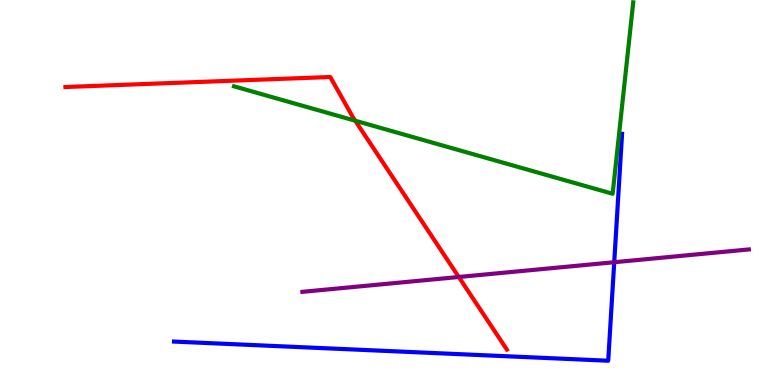[{'lines': ['blue', 'red'], 'intersections': []}, {'lines': ['green', 'red'], 'intersections': [{'x': 4.58, 'y': 6.86}]}, {'lines': ['purple', 'red'], 'intersections': [{'x': 5.92, 'y': 2.81}]}, {'lines': ['blue', 'green'], 'intersections': []}, {'lines': ['blue', 'purple'], 'intersections': [{'x': 7.93, 'y': 3.19}]}, {'lines': ['green', 'purple'], 'intersections': []}]